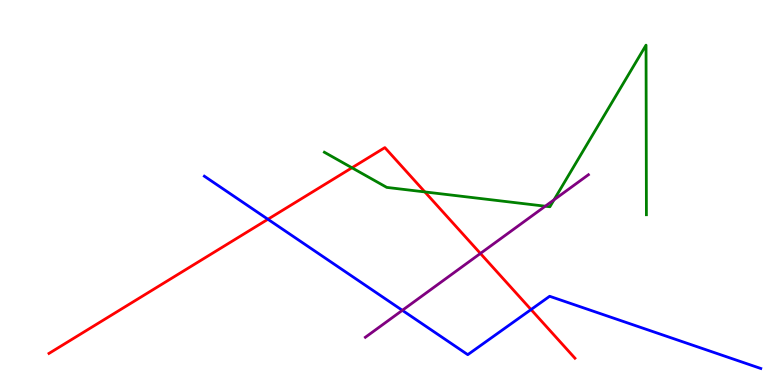[{'lines': ['blue', 'red'], 'intersections': [{'x': 3.46, 'y': 4.3}, {'x': 6.85, 'y': 1.96}]}, {'lines': ['green', 'red'], 'intersections': [{'x': 4.54, 'y': 5.64}, {'x': 5.48, 'y': 5.02}]}, {'lines': ['purple', 'red'], 'intersections': [{'x': 6.2, 'y': 3.42}]}, {'lines': ['blue', 'green'], 'intersections': []}, {'lines': ['blue', 'purple'], 'intersections': [{'x': 5.19, 'y': 1.94}]}, {'lines': ['green', 'purple'], 'intersections': [{'x': 7.04, 'y': 4.64}, {'x': 7.15, 'y': 4.81}]}]